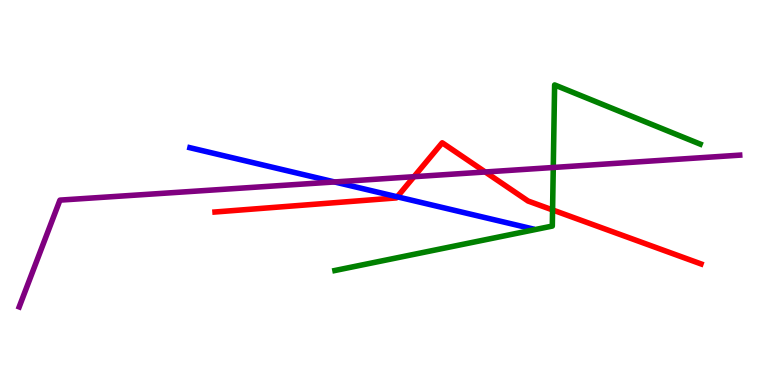[{'lines': ['blue', 'red'], 'intersections': [{'x': 5.13, 'y': 4.89}]}, {'lines': ['green', 'red'], 'intersections': [{'x': 7.13, 'y': 4.55}]}, {'lines': ['purple', 'red'], 'intersections': [{'x': 5.34, 'y': 5.41}, {'x': 6.26, 'y': 5.53}]}, {'lines': ['blue', 'green'], 'intersections': []}, {'lines': ['blue', 'purple'], 'intersections': [{'x': 4.32, 'y': 5.27}]}, {'lines': ['green', 'purple'], 'intersections': [{'x': 7.14, 'y': 5.65}]}]